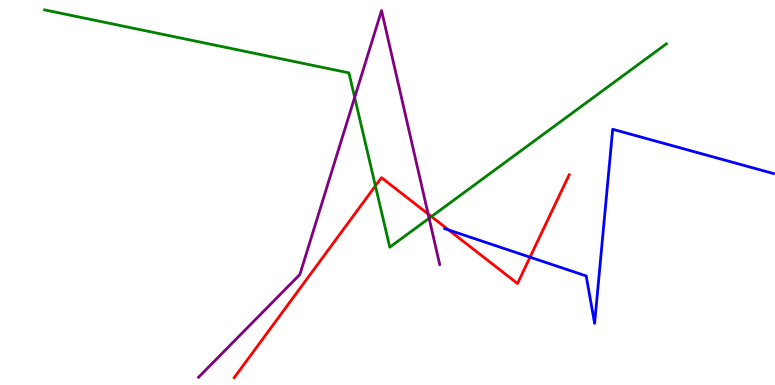[{'lines': ['blue', 'red'], 'intersections': [{'x': 5.79, 'y': 4.03}, {'x': 6.84, 'y': 3.32}]}, {'lines': ['green', 'red'], 'intersections': [{'x': 4.84, 'y': 5.17}, {'x': 5.57, 'y': 4.38}]}, {'lines': ['purple', 'red'], 'intersections': [{'x': 5.52, 'y': 4.44}]}, {'lines': ['blue', 'green'], 'intersections': []}, {'lines': ['blue', 'purple'], 'intersections': []}, {'lines': ['green', 'purple'], 'intersections': [{'x': 4.58, 'y': 7.47}, {'x': 5.54, 'y': 4.33}]}]